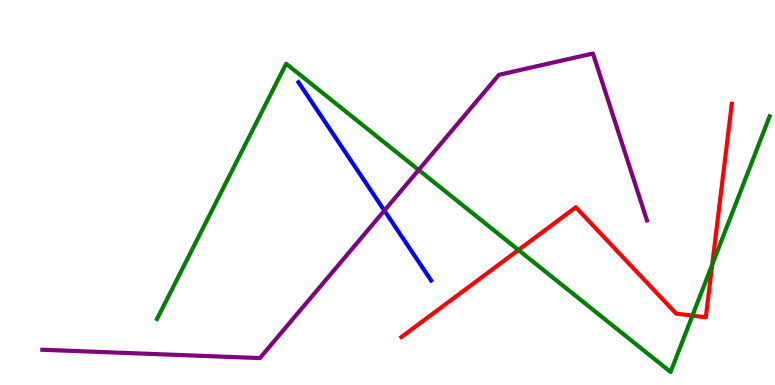[{'lines': ['blue', 'red'], 'intersections': []}, {'lines': ['green', 'red'], 'intersections': [{'x': 6.69, 'y': 3.51}, {'x': 8.93, 'y': 1.8}, {'x': 9.19, 'y': 3.13}]}, {'lines': ['purple', 'red'], 'intersections': []}, {'lines': ['blue', 'green'], 'intersections': []}, {'lines': ['blue', 'purple'], 'intersections': [{'x': 4.96, 'y': 4.53}]}, {'lines': ['green', 'purple'], 'intersections': [{'x': 5.4, 'y': 5.59}]}]